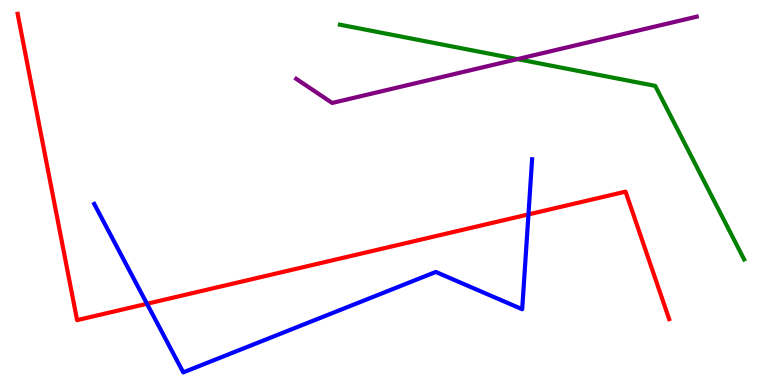[{'lines': ['blue', 'red'], 'intersections': [{'x': 1.9, 'y': 2.11}, {'x': 6.82, 'y': 4.43}]}, {'lines': ['green', 'red'], 'intersections': []}, {'lines': ['purple', 'red'], 'intersections': []}, {'lines': ['blue', 'green'], 'intersections': []}, {'lines': ['blue', 'purple'], 'intersections': []}, {'lines': ['green', 'purple'], 'intersections': [{'x': 6.68, 'y': 8.46}]}]